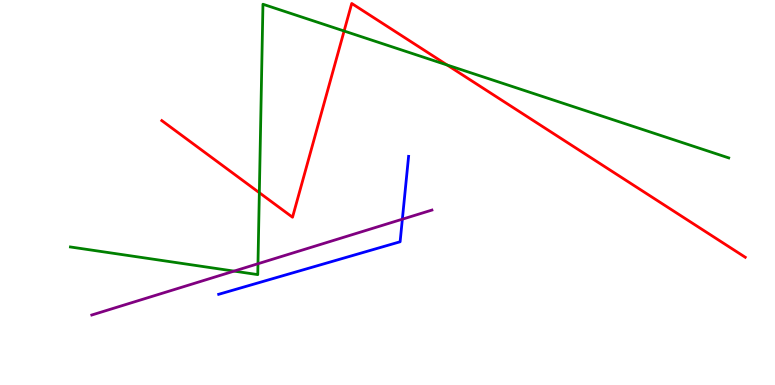[{'lines': ['blue', 'red'], 'intersections': []}, {'lines': ['green', 'red'], 'intersections': [{'x': 3.35, 'y': 4.99}, {'x': 4.44, 'y': 9.19}, {'x': 5.77, 'y': 8.31}]}, {'lines': ['purple', 'red'], 'intersections': []}, {'lines': ['blue', 'green'], 'intersections': []}, {'lines': ['blue', 'purple'], 'intersections': [{'x': 5.19, 'y': 4.31}]}, {'lines': ['green', 'purple'], 'intersections': [{'x': 3.02, 'y': 2.96}, {'x': 3.33, 'y': 3.15}]}]